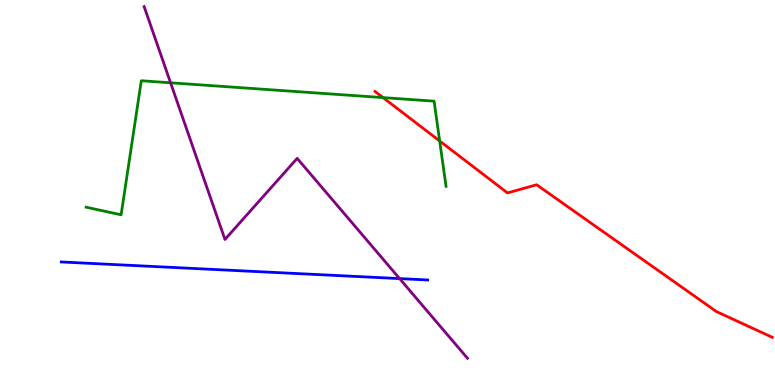[{'lines': ['blue', 'red'], 'intersections': []}, {'lines': ['green', 'red'], 'intersections': [{'x': 4.94, 'y': 7.46}, {'x': 5.67, 'y': 6.34}]}, {'lines': ['purple', 'red'], 'intersections': []}, {'lines': ['blue', 'green'], 'intersections': []}, {'lines': ['blue', 'purple'], 'intersections': [{'x': 5.16, 'y': 2.76}]}, {'lines': ['green', 'purple'], 'intersections': [{'x': 2.2, 'y': 7.85}]}]